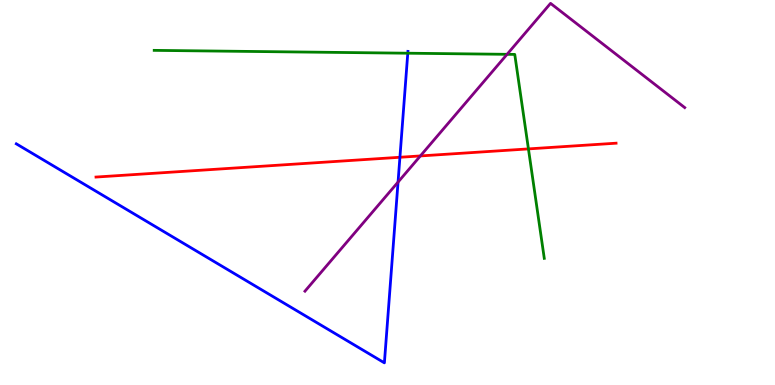[{'lines': ['blue', 'red'], 'intersections': [{'x': 5.16, 'y': 5.92}]}, {'lines': ['green', 'red'], 'intersections': [{'x': 6.82, 'y': 6.13}]}, {'lines': ['purple', 'red'], 'intersections': [{'x': 5.42, 'y': 5.95}]}, {'lines': ['blue', 'green'], 'intersections': [{'x': 5.26, 'y': 8.62}]}, {'lines': ['blue', 'purple'], 'intersections': [{'x': 5.14, 'y': 5.27}]}, {'lines': ['green', 'purple'], 'intersections': [{'x': 6.54, 'y': 8.59}]}]